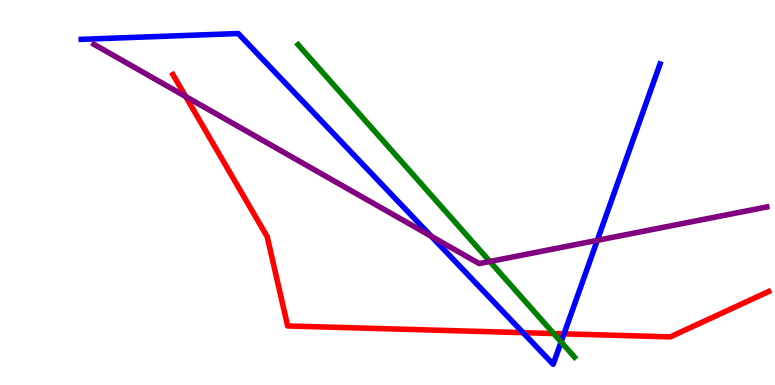[{'lines': ['blue', 'red'], 'intersections': [{'x': 6.75, 'y': 1.36}, {'x': 7.28, 'y': 1.33}]}, {'lines': ['green', 'red'], 'intersections': [{'x': 7.14, 'y': 1.34}]}, {'lines': ['purple', 'red'], 'intersections': [{'x': 2.4, 'y': 7.49}]}, {'lines': ['blue', 'green'], 'intersections': [{'x': 7.24, 'y': 1.12}]}, {'lines': ['blue', 'purple'], 'intersections': [{'x': 5.57, 'y': 3.86}, {'x': 7.71, 'y': 3.76}]}, {'lines': ['green', 'purple'], 'intersections': [{'x': 6.32, 'y': 3.21}]}]